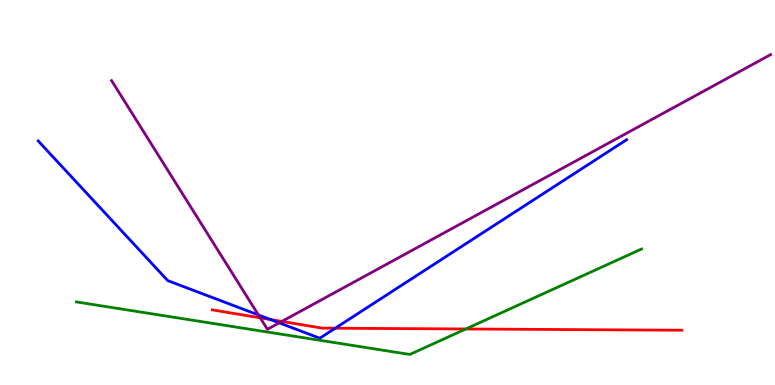[{'lines': ['blue', 'red'], 'intersections': [{'x': 3.49, 'y': 1.7}, {'x': 4.33, 'y': 1.48}]}, {'lines': ['green', 'red'], 'intersections': [{'x': 6.01, 'y': 1.46}]}, {'lines': ['purple', 'red'], 'intersections': [{'x': 3.36, 'y': 1.74}, {'x': 3.64, 'y': 1.65}]}, {'lines': ['blue', 'green'], 'intersections': []}, {'lines': ['blue', 'purple'], 'intersections': [{'x': 3.33, 'y': 1.82}, {'x': 3.6, 'y': 1.61}]}, {'lines': ['green', 'purple'], 'intersections': []}]